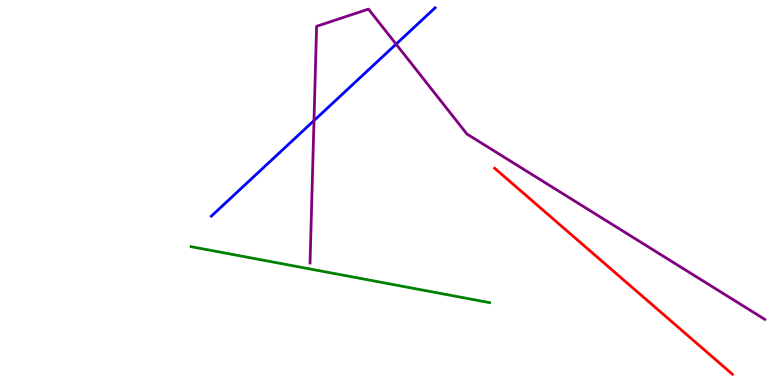[{'lines': ['blue', 'red'], 'intersections': []}, {'lines': ['green', 'red'], 'intersections': []}, {'lines': ['purple', 'red'], 'intersections': []}, {'lines': ['blue', 'green'], 'intersections': []}, {'lines': ['blue', 'purple'], 'intersections': [{'x': 4.05, 'y': 6.87}, {'x': 5.11, 'y': 8.85}]}, {'lines': ['green', 'purple'], 'intersections': []}]